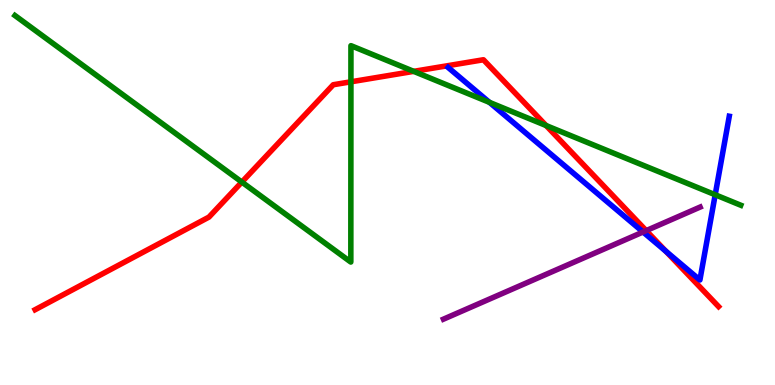[{'lines': ['blue', 'red'], 'intersections': [{'x': 8.59, 'y': 3.47}]}, {'lines': ['green', 'red'], 'intersections': [{'x': 3.12, 'y': 5.27}, {'x': 4.53, 'y': 7.88}, {'x': 5.34, 'y': 8.15}, {'x': 7.05, 'y': 6.74}]}, {'lines': ['purple', 'red'], 'intersections': [{'x': 8.34, 'y': 4.01}]}, {'lines': ['blue', 'green'], 'intersections': [{'x': 6.32, 'y': 7.34}, {'x': 9.23, 'y': 4.94}]}, {'lines': ['blue', 'purple'], 'intersections': [{'x': 8.3, 'y': 3.97}]}, {'lines': ['green', 'purple'], 'intersections': []}]